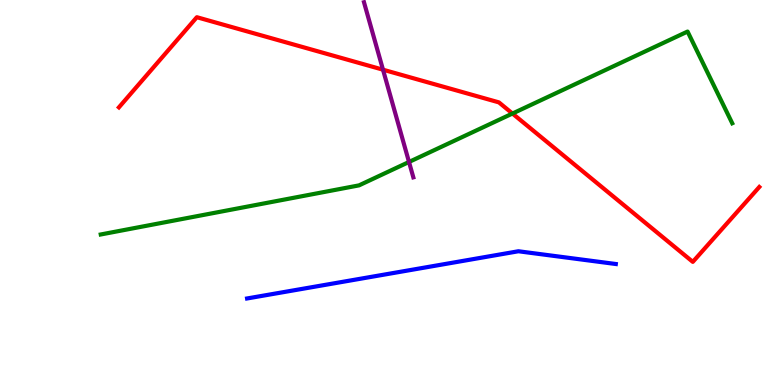[{'lines': ['blue', 'red'], 'intersections': []}, {'lines': ['green', 'red'], 'intersections': [{'x': 6.61, 'y': 7.05}]}, {'lines': ['purple', 'red'], 'intersections': [{'x': 4.94, 'y': 8.19}]}, {'lines': ['blue', 'green'], 'intersections': []}, {'lines': ['blue', 'purple'], 'intersections': []}, {'lines': ['green', 'purple'], 'intersections': [{'x': 5.28, 'y': 5.79}]}]